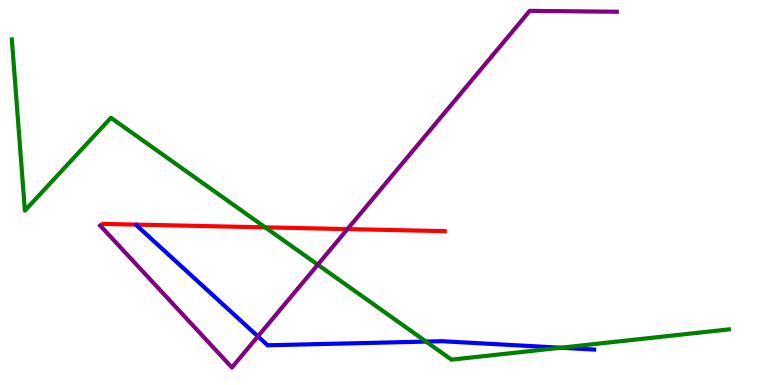[{'lines': ['blue', 'red'], 'intersections': []}, {'lines': ['green', 'red'], 'intersections': [{'x': 3.42, 'y': 4.09}]}, {'lines': ['purple', 'red'], 'intersections': [{'x': 4.48, 'y': 4.05}]}, {'lines': ['blue', 'green'], 'intersections': [{'x': 5.5, 'y': 1.13}, {'x': 7.24, 'y': 0.968}]}, {'lines': ['blue', 'purple'], 'intersections': [{'x': 3.33, 'y': 1.26}]}, {'lines': ['green', 'purple'], 'intersections': [{'x': 4.1, 'y': 3.12}]}]